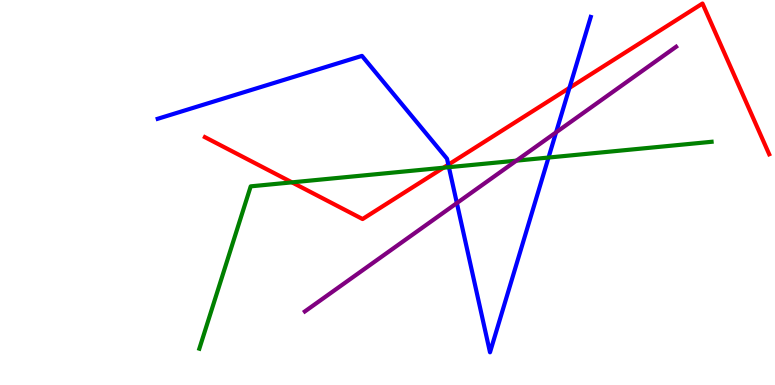[{'lines': ['blue', 'red'], 'intersections': [{'x': 5.78, 'y': 5.72}, {'x': 7.35, 'y': 7.72}]}, {'lines': ['green', 'red'], 'intersections': [{'x': 3.77, 'y': 5.26}, {'x': 5.72, 'y': 5.64}]}, {'lines': ['purple', 'red'], 'intersections': []}, {'lines': ['blue', 'green'], 'intersections': [{'x': 5.79, 'y': 5.66}, {'x': 7.08, 'y': 5.91}]}, {'lines': ['blue', 'purple'], 'intersections': [{'x': 5.9, 'y': 4.73}, {'x': 7.18, 'y': 6.56}]}, {'lines': ['green', 'purple'], 'intersections': [{'x': 6.66, 'y': 5.83}]}]